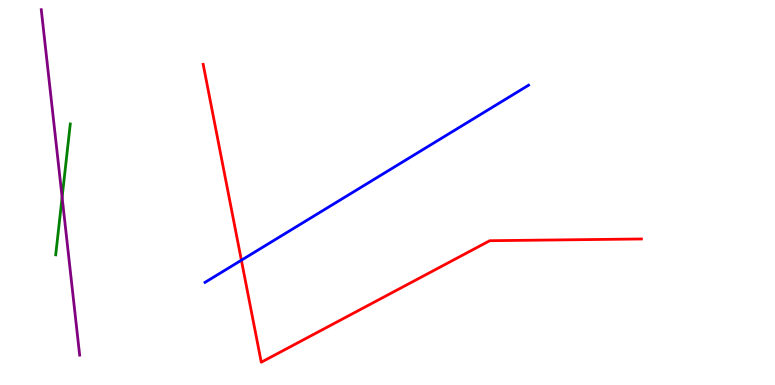[{'lines': ['blue', 'red'], 'intersections': [{'x': 3.11, 'y': 3.24}]}, {'lines': ['green', 'red'], 'intersections': []}, {'lines': ['purple', 'red'], 'intersections': []}, {'lines': ['blue', 'green'], 'intersections': []}, {'lines': ['blue', 'purple'], 'intersections': []}, {'lines': ['green', 'purple'], 'intersections': [{'x': 0.801, 'y': 4.88}]}]